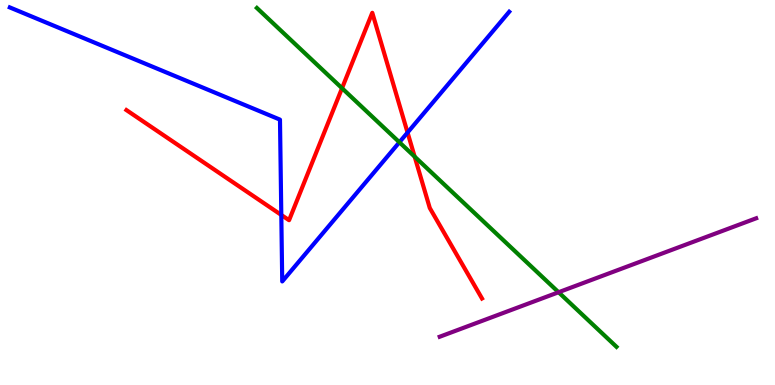[{'lines': ['blue', 'red'], 'intersections': [{'x': 3.63, 'y': 4.42}, {'x': 5.26, 'y': 6.56}]}, {'lines': ['green', 'red'], 'intersections': [{'x': 4.41, 'y': 7.71}, {'x': 5.35, 'y': 5.93}]}, {'lines': ['purple', 'red'], 'intersections': []}, {'lines': ['blue', 'green'], 'intersections': [{'x': 5.15, 'y': 6.31}]}, {'lines': ['blue', 'purple'], 'intersections': []}, {'lines': ['green', 'purple'], 'intersections': [{'x': 7.21, 'y': 2.41}]}]